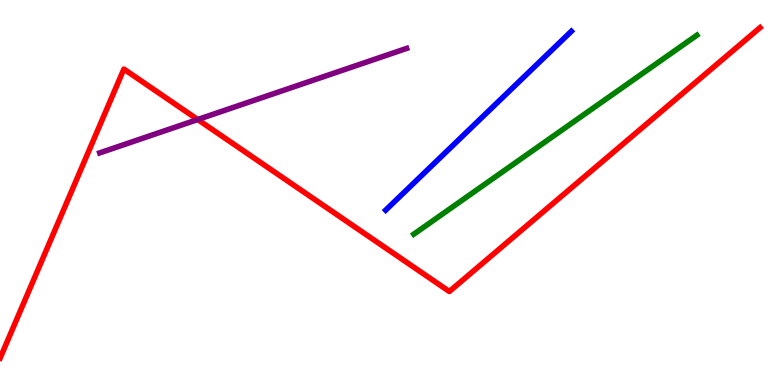[{'lines': ['blue', 'red'], 'intersections': []}, {'lines': ['green', 'red'], 'intersections': []}, {'lines': ['purple', 'red'], 'intersections': [{'x': 2.55, 'y': 6.9}]}, {'lines': ['blue', 'green'], 'intersections': []}, {'lines': ['blue', 'purple'], 'intersections': []}, {'lines': ['green', 'purple'], 'intersections': []}]